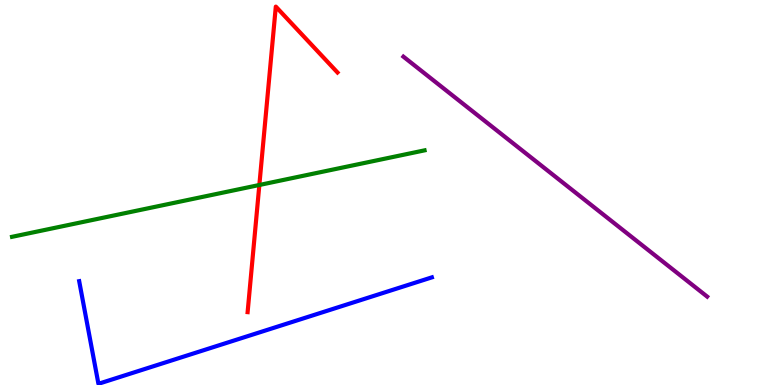[{'lines': ['blue', 'red'], 'intersections': []}, {'lines': ['green', 'red'], 'intersections': [{'x': 3.35, 'y': 5.2}]}, {'lines': ['purple', 'red'], 'intersections': []}, {'lines': ['blue', 'green'], 'intersections': []}, {'lines': ['blue', 'purple'], 'intersections': []}, {'lines': ['green', 'purple'], 'intersections': []}]